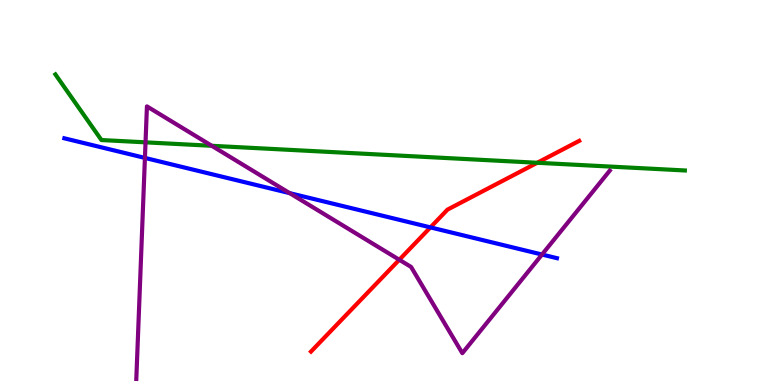[{'lines': ['blue', 'red'], 'intersections': [{'x': 5.55, 'y': 4.09}]}, {'lines': ['green', 'red'], 'intersections': [{'x': 6.93, 'y': 5.77}]}, {'lines': ['purple', 'red'], 'intersections': [{'x': 5.15, 'y': 3.25}]}, {'lines': ['blue', 'green'], 'intersections': []}, {'lines': ['blue', 'purple'], 'intersections': [{'x': 1.87, 'y': 5.9}, {'x': 3.74, 'y': 4.98}, {'x': 6.99, 'y': 3.39}]}, {'lines': ['green', 'purple'], 'intersections': [{'x': 1.88, 'y': 6.3}, {'x': 2.73, 'y': 6.21}]}]